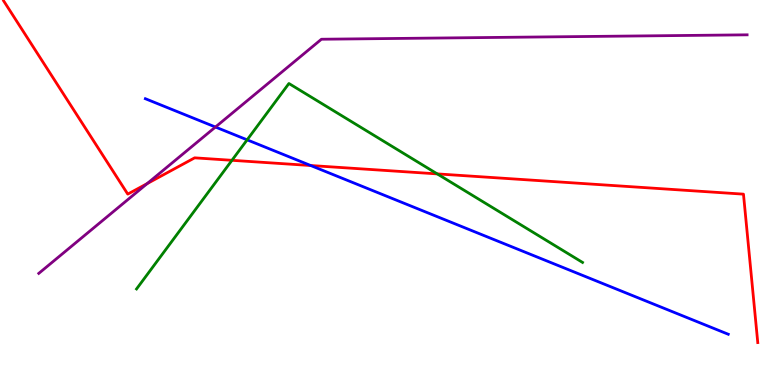[{'lines': ['blue', 'red'], 'intersections': [{'x': 4.01, 'y': 5.7}]}, {'lines': ['green', 'red'], 'intersections': [{'x': 2.99, 'y': 5.84}, {'x': 5.64, 'y': 5.48}]}, {'lines': ['purple', 'red'], 'intersections': [{'x': 1.9, 'y': 5.23}]}, {'lines': ['blue', 'green'], 'intersections': [{'x': 3.19, 'y': 6.37}]}, {'lines': ['blue', 'purple'], 'intersections': [{'x': 2.78, 'y': 6.7}]}, {'lines': ['green', 'purple'], 'intersections': []}]